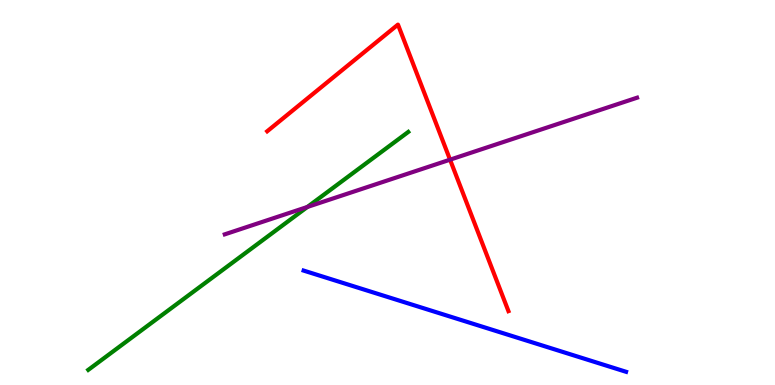[{'lines': ['blue', 'red'], 'intersections': []}, {'lines': ['green', 'red'], 'intersections': []}, {'lines': ['purple', 'red'], 'intersections': [{'x': 5.81, 'y': 5.85}]}, {'lines': ['blue', 'green'], 'intersections': []}, {'lines': ['blue', 'purple'], 'intersections': []}, {'lines': ['green', 'purple'], 'intersections': [{'x': 3.97, 'y': 4.62}]}]